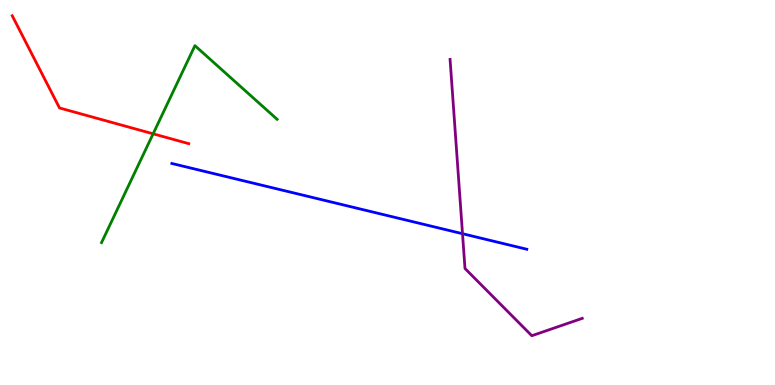[{'lines': ['blue', 'red'], 'intersections': []}, {'lines': ['green', 'red'], 'intersections': [{'x': 1.98, 'y': 6.52}]}, {'lines': ['purple', 'red'], 'intersections': []}, {'lines': ['blue', 'green'], 'intersections': []}, {'lines': ['blue', 'purple'], 'intersections': [{'x': 5.97, 'y': 3.93}]}, {'lines': ['green', 'purple'], 'intersections': []}]